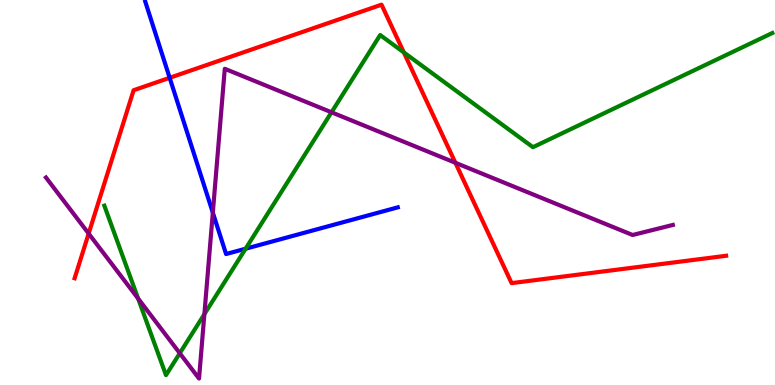[{'lines': ['blue', 'red'], 'intersections': [{'x': 2.19, 'y': 7.98}]}, {'lines': ['green', 'red'], 'intersections': [{'x': 5.21, 'y': 8.64}]}, {'lines': ['purple', 'red'], 'intersections': [{'x': 1.14, 'y': 3.93}, {'x': 5.88, 'y': 5.77}]}, {'lines': ['blue', 'green'], 'intersections': [{'x': 3.17, 'y': 3.54}]}, {'lines': ['blue', 'purple'], 'intersections': [{'x': 2.75, 'y': 4.48}]}, {'lines': ['green', 'purple'], 'intersections': [{'x': 1.78, 'y': 2.25}, {'x': 2.32, 'y': 0.825}, {'x': 2.64, 'y': 1.84}, {'x': 4.28, 'y': 7.08}]}]